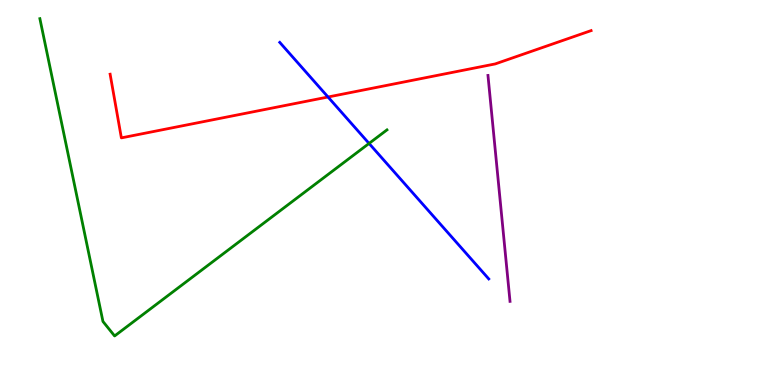[{'lines': ['blue', 'red'], 'intersections': [{'x': 4.23, 'y': 7.48}]}, {'lines': ['green', 'red'], 'intersections': []}, {'lines': ['purple', 'red'], 'intersections': []}, {'lines': ['blue', 'green'], 'intersections': [{'x': 4.76, 'y': 6.27}]}, {'lines': ['blue', 'purple'], 'intersections': []}, {'lines': ['green', 'purple'], 'intersections': []}]